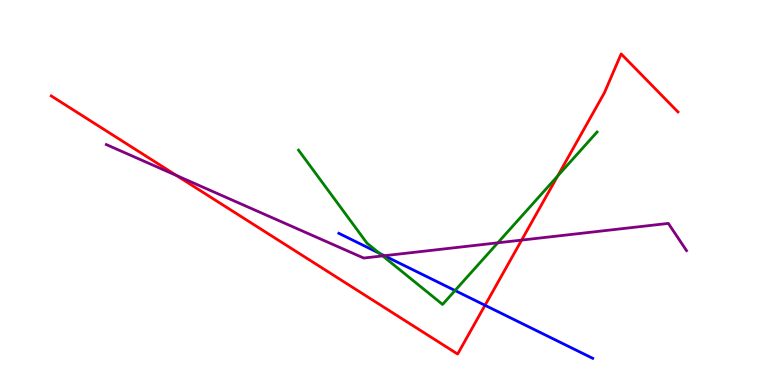[{'lines': ['blue', 'red'], 'intersections': [{'x': 6.26, 'y': 2.07}]}, {'lines': ['green', 'red'], 'intersections': [{'x': 7.2, 'y': 5.43}]}, {'lines': ['purple', 'red'], 'intersections': [{'x': 2.28, 'y': 5.44}, {'x': 6.73, 'y': 3.76}]}, {'lines': ['blue', 'green'], 'intersections': [{'x': 4.9, 'y': 3.42}, {'x': 5.87, 'y': 2.45}]}, {'lines': ['blue', 'purple'], 'intersections': [{'x': 4.96, 'y': 3.36}]}, {'lines': ['green', 'purple'], 'intersections': [{'x': 4.94, 'y': 3.35}, {'x': 6.42, 'y': 3.69}]}]